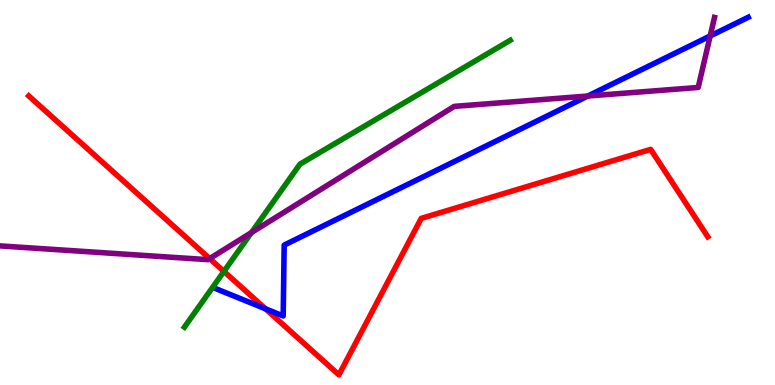[{'lines': ['blue', 'red'], 'intersections': [{'x': 3.43, 'y': 1.98}]}, {'lines': ['green', 'red'], 'intersections': [{'x': 2.89, 'y': 2.95}]}, {'lines': ['purple', 'red'], 'intersections': [{'x': 2.71, 'y': 3.28}]}, {'lines': ['blue', 'green'], 'intersections': []}, {'lines': ['blue', 'purple'], 'intersections': [{'x': 7.59, 'y': 7.51}, {'x': 9.16, 'y': 9.07}]}, {'lines': ['green', 'purple'], 'intersections': [{'x': 3.24, 'y': 3.96}]}]